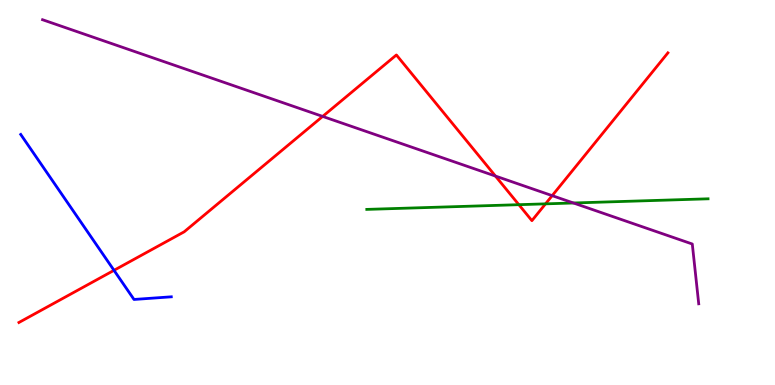[{'lines': ['blue', 'red'], 'intersections': [{'x': 1.47, 'y': 2.98}]}, {'lines': ['green', 'red'], 'intersections': [{'x': 6.69, 'y': 4.68}, {'x': 7.04, 'y': 4.71}]}, {'lines': ['purple', 'red'], 'intersections': [{'x': 4.16, 'y': 6.98}, {'x': 6.39, 'y': 5.43}, {'x': 7.12, 'y': 4.92}]}, {'lines': ['blue', 'green'], 'intersections': []}, {'lines': ['blue', 'purple'], 'intersections': []}, {'lines': ['green', 'purple'], 'intersections': [{'x': 7.4, 'y': 4.73}]}]